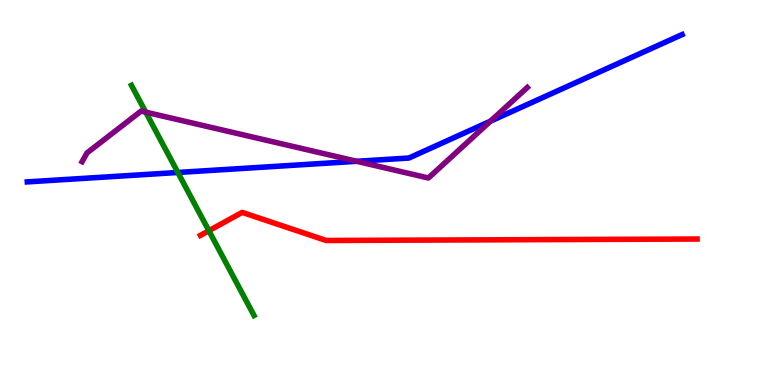[{'lines': ['blue', 'red'], 'intersections': []}, {'lines': ['green', 'red'], 'intersections': [{'x': 2.7, 'y': 4.01}]}, {'lines': ['purple', 'red'], 'intersections': []}, {'lines': ['blue', 'green'], 'intersections': [{'x': 2.3, 'y': 5.52}]}, {'lines': ['blue', 'purple'], 'intersections': [{'x': 4.6, 'y': 5.81}, {'x': 6.33, 'y': 6.85}]}, {'lines': ['green', 'purple'], 'intersections': [{'x': 1.88, 'y': 7.09}]}]